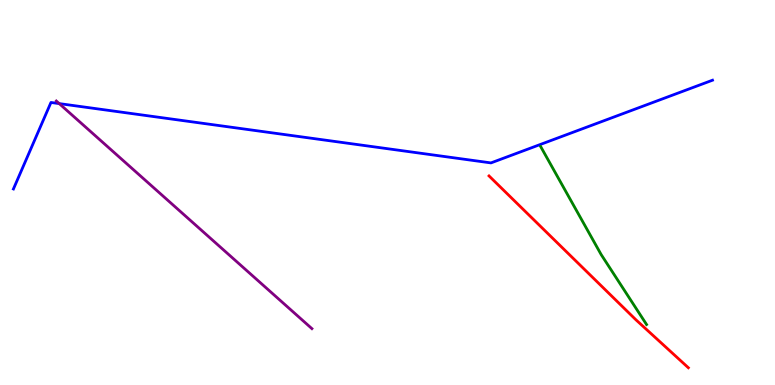[{'lines': ['blue', 'red'], 'intersections': []}, {'lines': ['green', 'red'], 'intersections': []}, {'lines': ['purple', 'red'], 'intersections': []}, {'lines': ['blue', 'green'], 'intersections': []}, {'lines': ['blue', 'purple'], 'intersections': [{'x': 0.764, 'y': 7.31}]}, {'lines': ['green', 'purple'], 'intersections': []}]